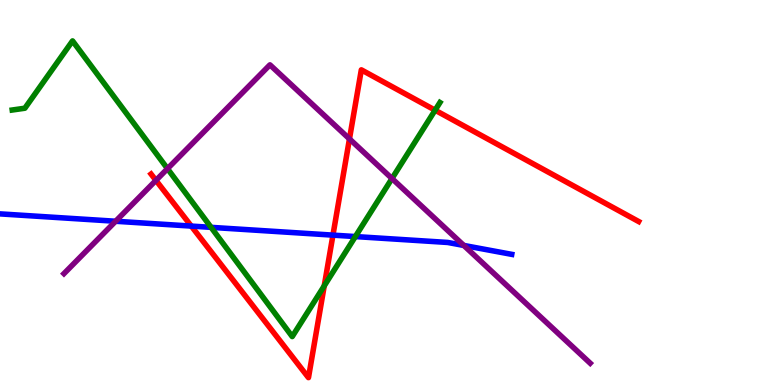[{'lines': ['blue', 'red'], 'intersections': [{'x': 2.47, 'y': 4.13}, {'x': 4.3, 'y': 3.89}]}, {'lines': ['green', 'red'], 'intersections': [{'x': 4.18, 'y': 2.57}, {'x': 5.61, 'y': 7.14}]}, {'lines': ['purple', 'red'], 'intersections': [{'x': 2.01, 'y': 5.32}, {'x': 4.51, 'y': 6.39}]}, {'lines': ['blue', 'green'], 'intersections': [{'x': 2.72, 'y': 4.09}, {'x': 4.59, 'y': 3.86}]}, {'lines': ['blue', 'purple'], 'intersections': [{'x': 1.49, 'y': 4.25}, {'x': 5.98, 'y': 3.62}]}, {'lines': ['green', 'purple'], 'intersections': [{'x': 2.16, 'y': 5.62}, {'x': 5.06, 'y': 5.36}]}]